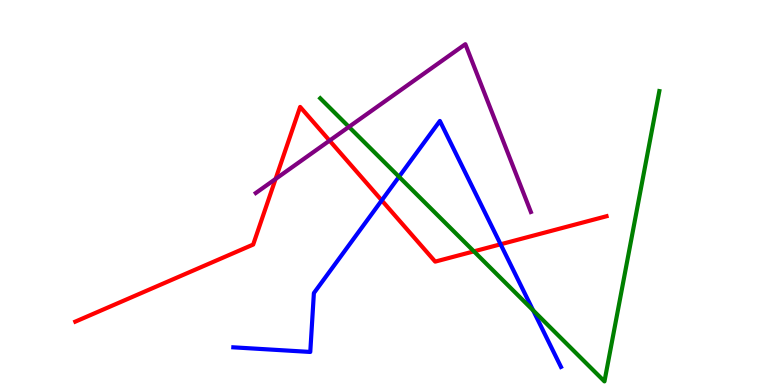[{'lines': ['blue', 'red'], 'intersections': [{'x': 4.93, 'y': 4.8}, {'x': 6.46, 'y': 3.65}]}, {'lines': ['green', 'red'], 'intersections': [{'x': 6.11, 'y': 3.47}]}, {'lines': ['purple', 'red'], 'intersections': [{'x': 3.56, 'y': 5.35}, {'x': 4.25, 'y': 6.35}]}, {'lines': ['blue', 'green'], 'intersections': [{'x': 5.15, 'y': 5.41}, {'x': 6.88, 'y': 1.94}]}, {'lines': ['blue', 'purple'], 'intersections': []}, {'lines': ['green', 'purple'], 'intersections': [{'x': 4.5, 'y': 6.7}]}]